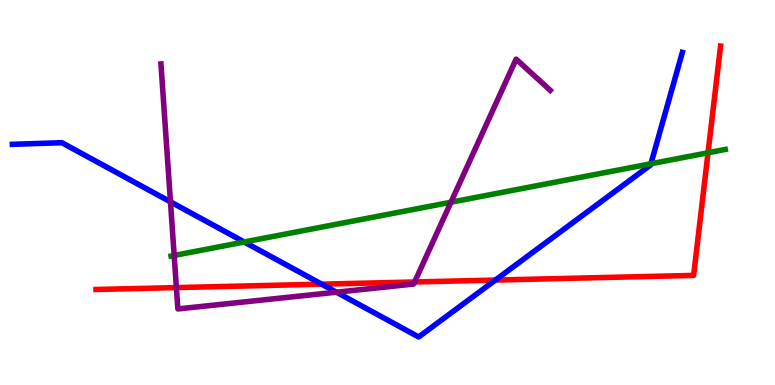[{'lines': ['blue', 'red'], 'intersections': [{'x': 4.15, 'y': 2.62}, {'x': 6.39, 'y': 2.73}]}, {'lines': ['green', 'red'], 'intersections': [{'x': 9.14, 'y': 6.03}]}, {'lines': ['purple', 'red'], 'intersections': [{'x': 2.28, 'y': 2.53}, {'x': 5.35, 'y': 2.68}]}, {'lines': ['blue', 'green'], 'intersections': [{'x': 3.15, 'y': 3.71}, {'x': 8.4, 'y': 5.75}]}, {'lines': ['blue', 'purple'], 'intersections': [{'x': 2.2, 'y': 4.76}, {'x': 4.34, 'y': 2.41}]}, {'lines': ['green', 'purple'], 'intersections': [{'x': 2.25, 'y': 3.36}, {'x': 5.82, 'y': 4.75}]}]